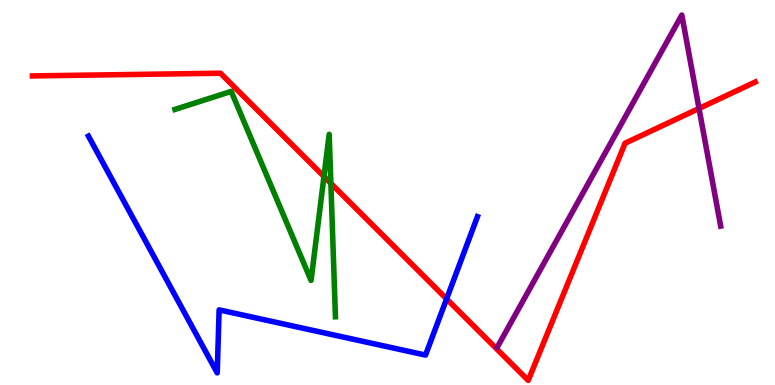[{'lines': ['blue', 'red'], 'intersections': [{'x': 5.76, 'y': 2.24}]}, {'lines': ['green', 'red'], 'intersections': [{'x': 4.18, 'y': 5.42}, {'x': 4.27, 'y': 5.24}]}, {'lines': ['purple', 'red'], 'intersections': [{'x': 9.02, 'y': 7.18}]}, {'lines': ['blue', 'green'], 'intersections': []}, {'lines': ['blue', 'purple'], 'intersections': []}, {'lines': ['green', 'purple'], 'intersections': []}]